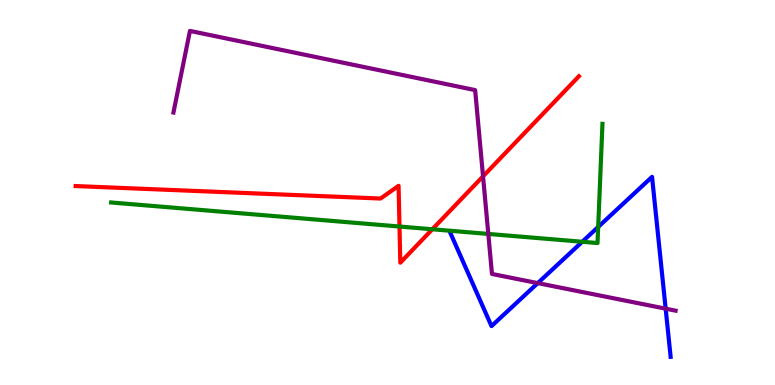[{'lines': ['blue', 'red'], 'intersections': []}, {'lines': ['green', 'red'], 'intersections': [{'x': 5.15, 'y': 4.12}, {'x': 5.58, 'y': 4.04}]}, {'lines': ['purple', 'red'], 'intersections': [{'x': 6.23, 'y': 5.42}]}, {'lines': ['blue', 'green'], 'intersections': [{'x': 7.51, 'y': 3.72}, {'x': 7.72, 'y': 4.11}]}, {'lines': ['blue', 'purple'], 'intersections': [{'x': 6.94, 'y': 2.65}, {'x': 8.59, 'y': 1.98}]}, {'lines': ['green', 'purple'], 'intersections': [{'x': 6.3, 'y': 3.92}]}]